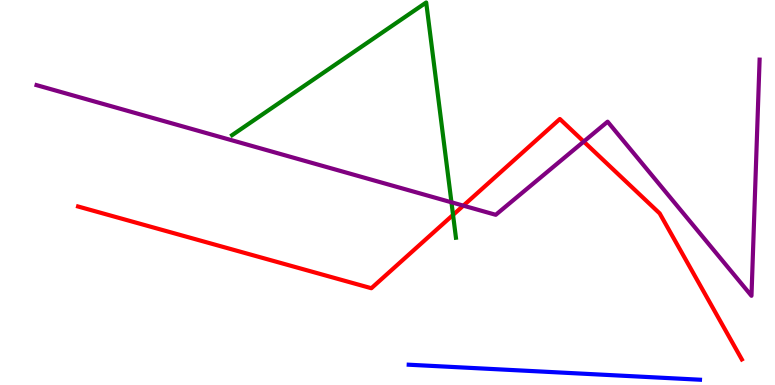[{'lines': ['blue', 'red'], 'intersections': []}, {'lines': ['green', 'red'], 'intersections': [{'x': 5.85, 'y': 4.42}]}, {'lines': ['purple', 'red'], 'intersections': [{'x': 5.98, 'y': 4.66}, {'x': 7.53, 'y': 6.32}]}, {'lines': ['blue', 'green'], 'intersections': []}, {'lines': ['blue', 'purple'], 'intersections': []}, {'lines': ['green', 'purple'], 'intersections': [{'x': 5.83, 'y': 4.75}]}]